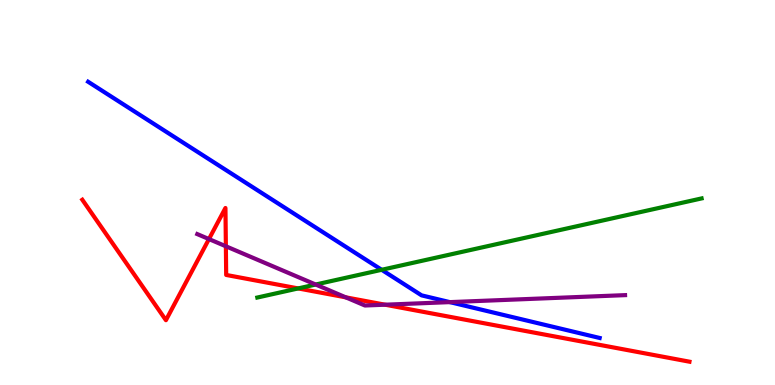[{'lines': ['blue', 'red'], 'intersections': []}, {'lines': ['green', 'red'], 'intersections': [{'x': 3.85, 'y': 2.51}]}, {'lines': ['purple', 'red'], 'intersections': [{'x': 2.7, 'y': 3.79}, {'x': 2.91, 'y': 3.6}, {'x': 4.46, 'y': 2.28}, {'x': 4.97, 'y': 2.09}]}, {'lines': ['blue', 'green'], 'intersections': [{'x': 4.92, 'y': 2.99}]}, {'lines': ['blue', 'purple'], 'intersections': [{'x': 5.8, 'y': 2.15}]}, {'lines': ['green', 'purple'], 'intersections': [{'x': 4.07, 'y': 2.61}]}]